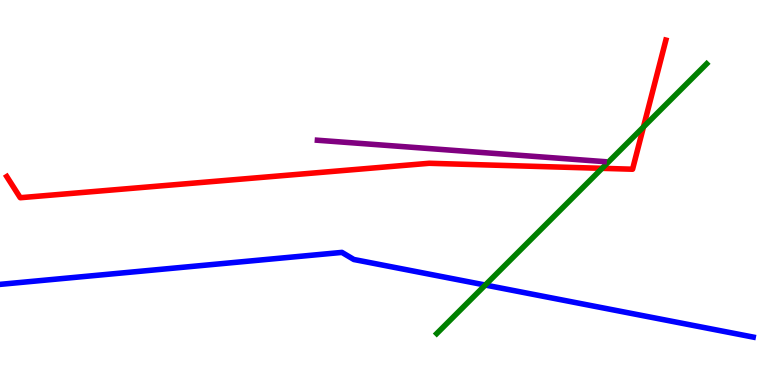[{'lines': ['blue', 'red'], 'intersections': []}, {'lines': ['green', 'red'], 'intersections': [{'x': 7.77, 'y': 5.63}, {'x': 8.3, 'y': 6.7}]}, {'lines': ['purple', 'red'], 'intersections': []}, {'lines': ['blue', 'green'], 'intersections': [{'x': 6.26, 'y': 2.6}]}, {'lines': ['blue', 'purple'], 'intersections': []}, {'lines': ['green', 'purple'], 'intersections': []}]